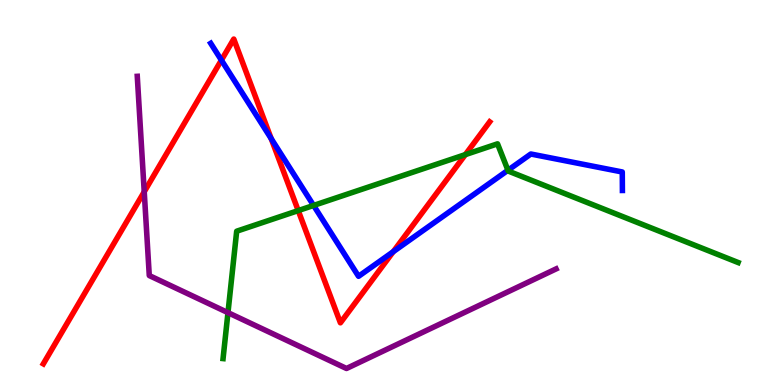[{'lines': ['blue', 'red'], 'intersections': [{'x': 2.86, 'y': 8.44}, {'x': 3.5, 'y': 6.4}, {'x': 5.07, 'y': 3.46}]}, {'lines': ['green', 'red'], 'intersections': [{'x': 3.85, 'y': 4.53}, {'x': 6.0, 'y': 5.98}]}, {'lines': ['purple', 'red'], 'intersections': [{'x': 1.86, 'y': 5.02}]}, {'lines': ['blue', 'green'], 'intersections': [{'x': 4.05, 'y': 4.66}, {'x': 6.55, 'y': 5.58}]}, {'lines': ['blue', 'purple'], 'intersections': []}, {'lines': ['green', 'purple'], 'intersections': [{'x': 2.94, 'y': 1.88}]}]